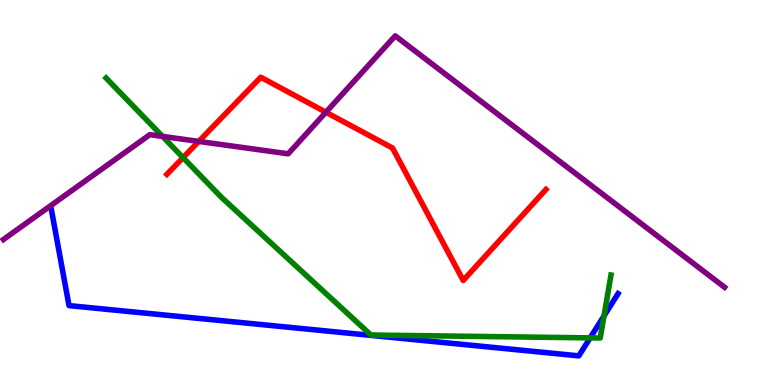[{'lines': ['blue', 'red'], 'intersections': []}, {'lines': ['green', 'red'], 'intersections': [{'x': 2.36, 'y': 5.91}]}, {'lines': ['purple', 'red'], 'intersections': [{'x': 2.56, 'y': 6.33}, {'x': 4.21, 'y': 7.08}]}, {'lines': ['blue', 'green'], 'intersections': [{'x': 7.61, 'y': 1.22}, {'x': 7.79, 'y': 1.79}]}, {'lines': ['blue', 'purple'], 'intersections': []}, {'lines': ['green', 'purple'], 'intersections': [{'x': 2.1, 'y': 6.46}]}]